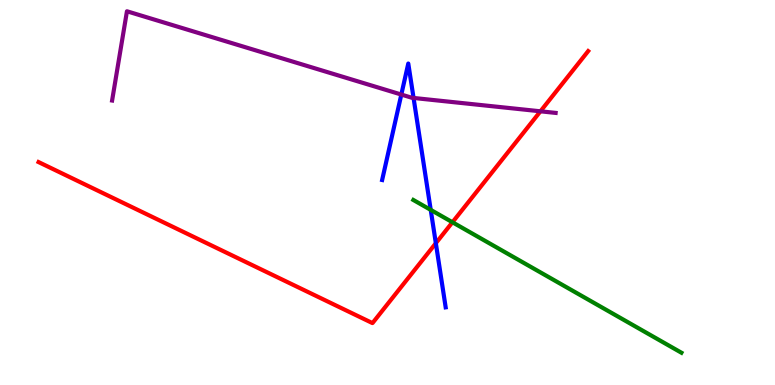[{'lines': ['blue', 'red'], 'intersections': [{'x': 5.62, 'y': 3.68}]}, {'lines': ['green', 'red'], 'intersections': [{'x': 5.84, 'y': 4.23}]}, {'lines': ['purple', 'red'], 'intersections': [{'x': 6.97, 'y': 7.11}]}, {'lines': ['blue', 'green'], 'intersections': [{'x': 5.56, 'y': 4.55}]}, {'lines': ['blue', 'purple'], 'intersections': [{'x': 5.18, 'y': 7.54}, {'x': 5.34, 'y': 7.46}]}, {'lines': ['green', 'purple'], 'intersections': []}]